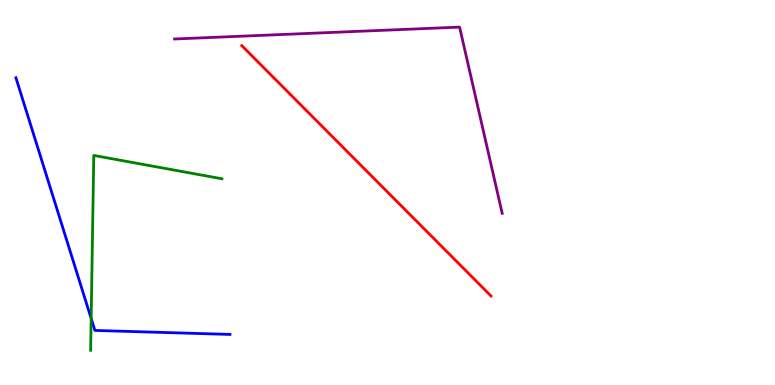[{'lines': ['blue', 'red'], 'intersections': []}, {'lines': ['green', 'red'], 'intersections': []}, {'lines': ['purple', 'red'], 'intersections': []}, {'lines': ['blue', 'green'], 'intersections': [{'x': 1.18, 'y': 1.73}]}, {'lines': ['blue', 'purple'], 'intersections': []}, {'lines': ['green', 'purple'], 'intersections': []}]